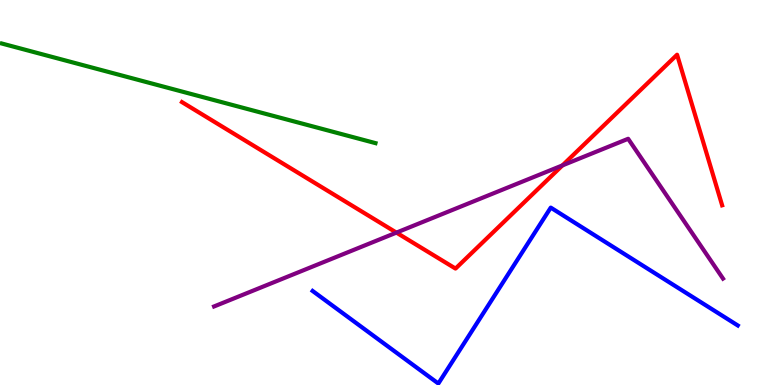[{'lines': ['blue', 'red'], 'intersections': []}, {'lines': ['green', 'red'], 'intersections': []}, {'lines': ['purple', 'red'], 'intersections': [{'x': 5.12, 'y': 3.96}, {'x': 7.26, 'y': 5.7}]}, {'lines': ['blue', 'green'], 'intersections': []}, {'lines': ['blue', 'purple'], 'intersections': []}, {'lines': ['green', 'purple'], 'intersections': []}]